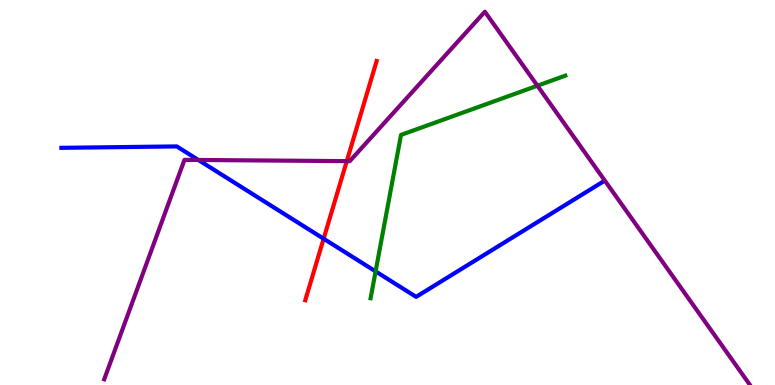[{'lines': ['blue', 'red'], 'intersections': [{'x': 4.18, 'y': 3.8}]}, {'lines': ['green', 'red'], 'intersections': []}, {'lines': ['purple', 'red'], 'intersections': [{'x': 4.47, 'y': 5.81}]}, {'lines': ['blue', 'green'], 'intersections': [{'x': 4.85, 'y': 2.95}]}, {'lines': ['blue', 'purple'], 'intersections': [{'x': 2.56, 'y': 5.84}]}, {'lines': ['green', 'purple'], 'intersections': [{'x': 6.93, 'y': 7.77}]}]